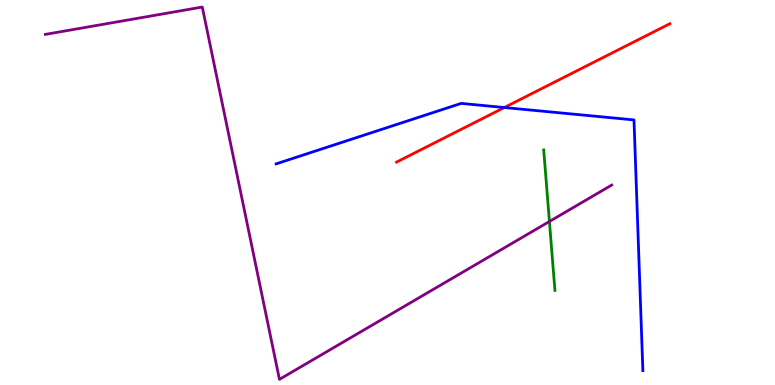[{'lines': ['blue', 'red'], 'intersections': [{'x': 6.51, 'y': 7.21}]}, {'lines': ['green', 'red'], 'intersections': []}, {'lines': ['purple', 'red'], 'intersections': []}, {'lines': ['blue', 'green'], 'intersections': []}, {'lines': ['blue', 'purple'], 'intersections': []}, {'lines': ['green', 'purple'], 'intersections': [{'x': 7.09, 'y': 4.25}]}]